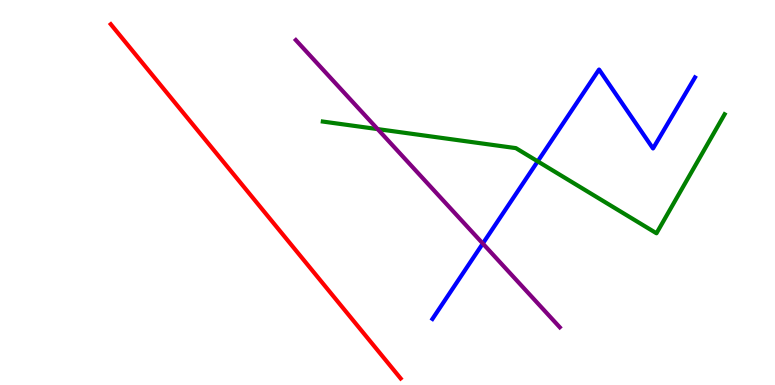[{'lines': ['blue', 'red'], 'intersections': []}, {'lines': ['green', 'red'], 'intersections': []}, {'lines': ['purple', 'red'], 'intersections': []}, {'lines': ['blue', 'green'], 'intersections': [{'x': 6.94, 'y': 5.81}]}, {'lines': ['blue', 'purple'], 'intersections': [{'x': 6.23, 'y': 3.67}]}, {'lines': ['green', 'purple'], 'intersections': [{'x': 4.87, 'y': 6.65}]}]